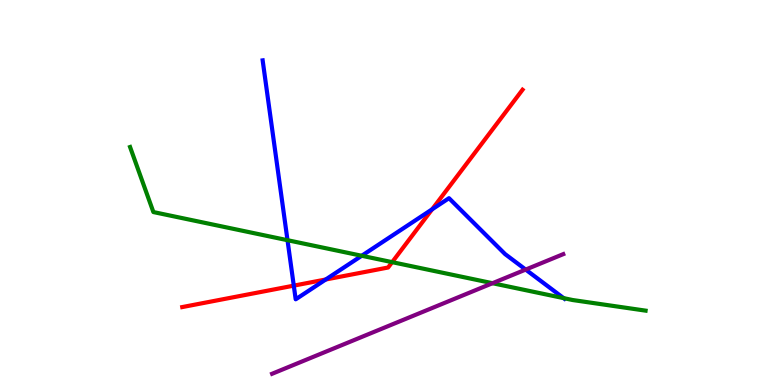[{'lines': ['blue', 'red'], 'intersections': [{'x': 3.79, 'y': 2.58}, {'x': 4.2, 'y': 2.74}, {'x': 5.58, 'y': 4.56}]}, {'lines': ['green', 'red'], 'intersections': [{'x': 5.06, 'y': 3.19}]}, {'lines': ['purple', 'red'], 'intersections': []}, {'lines': ['blue', 'green'], 'intersections': [{'x': 3.71, 'y': 3.76}, {'x': 4.67, 'y': 3.36}, {'x': 7.27, 'y': 2.26}]}, {'lines': ['blue', 'purple'], 'intersections': [{'x': 6.78, 'y': 3.0}]}, {'lines': ['green', 'purple'], 'intersections': [{'x': 6.36, 'y': 2.64}]}]